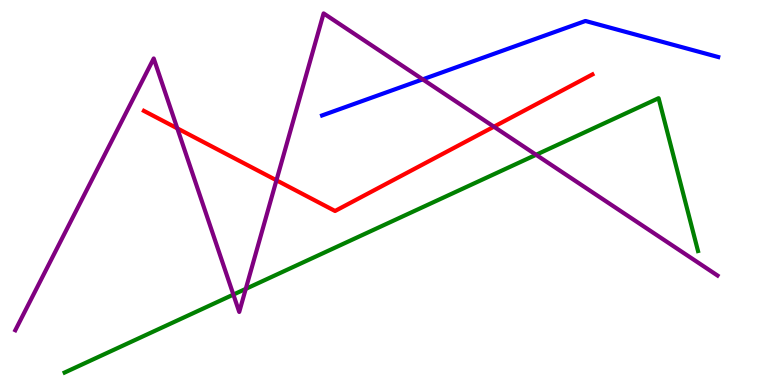[{'lines': ['blue', 'red'], 'intersections': []}, {'lines': ['green', 'red'], 'intersections': []}, {'lines': ['purple', 'red'], 'intersections': [{'x': 2.29, 'y': 6.67}, {'x': 3.57, 'y': 5.32}, {'x': 6.37, 'y': 6.71}]}, {'lines': ['blue', 'green'], 'intersections': []}, {'lines': ['blue', 'purple'], 'intersections': [{'x': 5.45, 'y': 7.94}]}, {'lines': ['green', 'purple'], 'intersections': [{'x': 3.01, 'y': 2.35}, {'x': 3.17, 'y': 2.5}, {'x': 6.92, 'y': 5.98}]}]